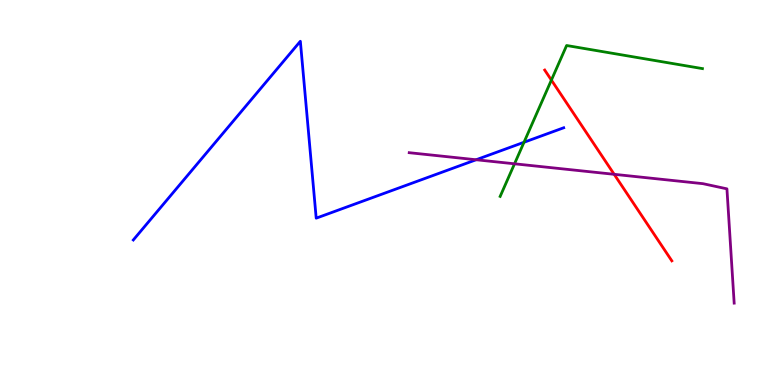[{'lines': ['blue', 'red'], 'intersections': []}, {'lines': ['green', 'red'], 'intersections': [{'x': 7.11, 'y': 7.92}]}, {'lines': ['purple', 'red'], 'intersections': [{'x': 7.92, 'y': 5.47}]}, {'lines': ['blue', 'green'], 'intersections': [{'x': 6.76, 'y': 6.3}]}, {'lines': ['blue', 'purple'], 'intersections': [{'x': 6.14, 'y': 5.85}]}, {'lines': ['green', 'purple'], 'intersections': [{'x': 6.64, 'y': 5.75}]}]